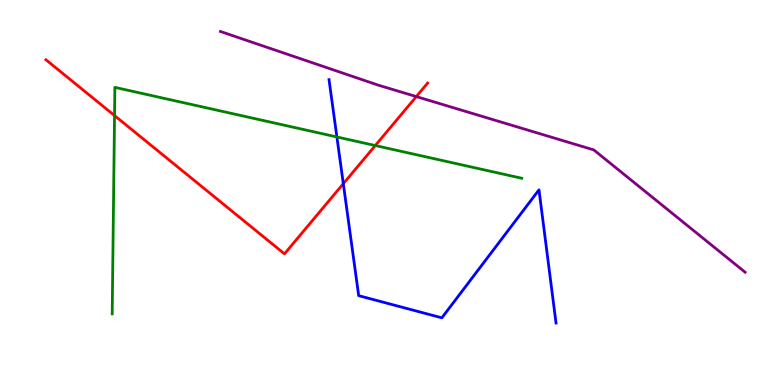[{'lines': ['blue', 'red'], 'intersections': [{'x': 4.43, 'y': 5.23}]}, {'lines': ['green', 'red'], 'intersections': [{'x': 1.48, 'y': 7.0}, {'x': 4.84, 'y': 6.22}]}, {'lines': ['purple', 'red'], 'intersections': [{'x': 5.37, 'y': 7.49}]}, {'lines': ['blue', 'green'], 'intersections': [{'x': 4.35, 'y': 6.44}]}, {'lines': ['blue', 'purple'], 'intersections': []}, {'lines': ['green', 'purple'], 'intersections': []}]